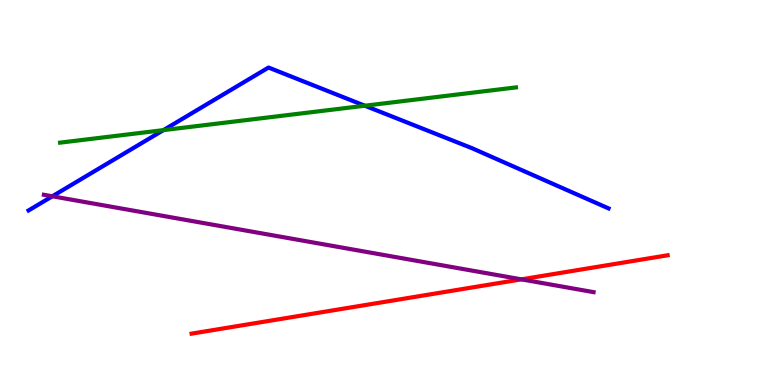[{'lines': ['blue', 'red'], 'intersections': []}, {'lines': ['green', 'red'], 'intersections': []}, {'lines': ['purple', 'red'], 'intersections': [{'x': 6.73, 'y': 2.74}]}, {'lines': ['blue', 'green'], 'intersections': [{'x': 2.11, 'y': 6.62}, {'x': 4.71, 'y': 7.25}]}, {'lines': ['blue', 'purple'], 'intersections': [{'x': 0.675, 'y': 4.9}]}, {'lines': ['green', 'purple'], 'intersections': []}]